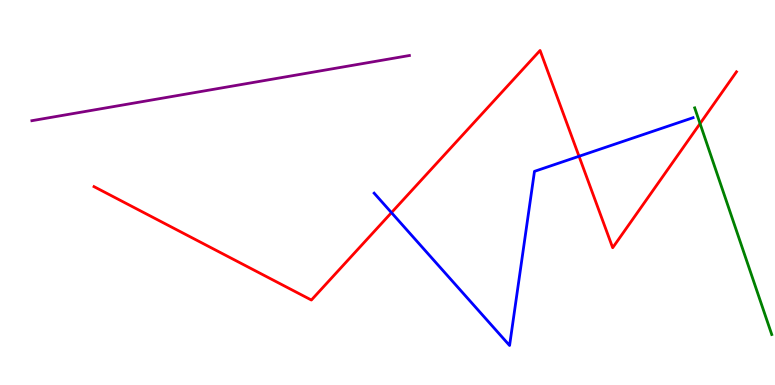[{'lines': ['blue', 'red'], 'intersections': [{'x': 5.05, 'y': 4.48}, {'x': 7.47, 'y': 5.94}]}, {'lines': ['green', 'red'], 'intersections': [{'x': 9.03, 'y': 6.79}]}, {'lines': ['purple', 'red'], 'intersections': []}, {'lines': ['blue', 'green'], 'intersections': []}, {'lines': ['blue', 'purple'], 'intersections': []}, {'lines': ['green', 'purple'], 'intersections': []}]